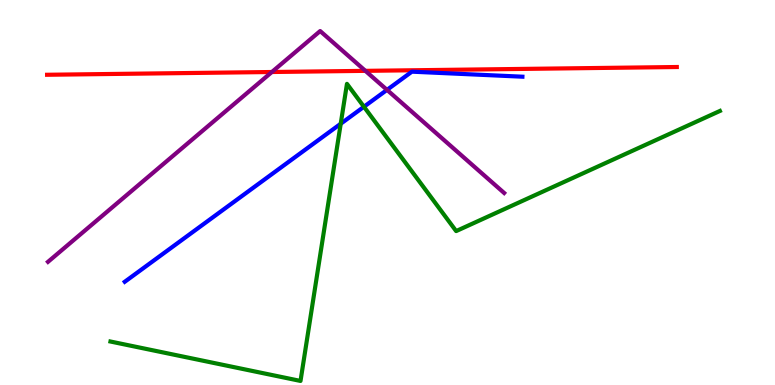[{'lines': ['blue', 'red'], 'intersections': []}, {'lines': ['green', 'red'], 'intersections': []}, {'lines': ['purple', 'red'], 'intersections': [{'x': 3.51, 'y': 8.13}, {'x': 4.71, 'y': 8.16}]}, {'lines': ['blue', 'green'], 'intersections': [{'x': 4.4, 'y': 6.79}, {'x': 4.7, 'y': 7.23}]}, {'lines': ['blue', 'purple'], 'intersections': [{'x': 4.99, 'y': 7.67}]}, {'lines': ['green', 'purple'], 'intersections': []}]